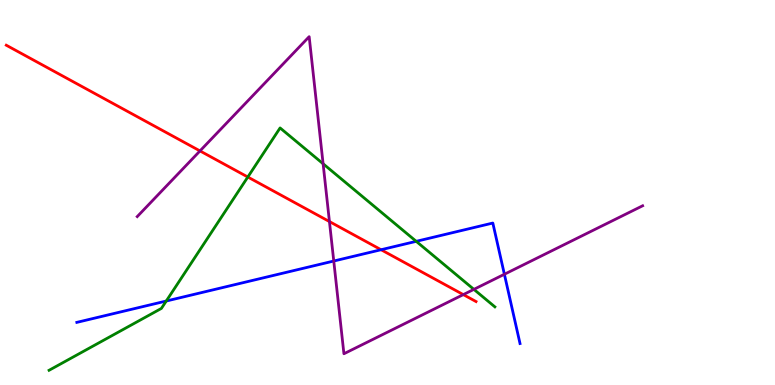[{'lines': ['blue', 'red'], 'intersections': [{'x': 4.92, 'y': 3.51}]}, {'lines': ['green', 'red'], 'intersections': [{'x': 3.2, 'y': 5.4}]}, {'lines': ['purple', 'red'], 'intersections': [{'x': 2.58, 'y': 6.08}, {'x': 4.25, 'y': 4.25}, {'x': 5.98, 'y': 2.35}]}, {'lines': ['blue', 'green'], 'intersections': [{'x': 2.15, 'y': 2.18}, {'x': 5.37, 'y': 3.73}]}, {'lines': ['blue', 'purple'], 'intersections': [{'x': 4.31, 'y': 3.22}, {'x': 6.51, 'y': 2.88}]}, {'lines': ['green', 'purple'], 'intersections': [{'x': 4.17, 'y': 5.75}, {'x': 6.11, 'y': 2.48}]}]